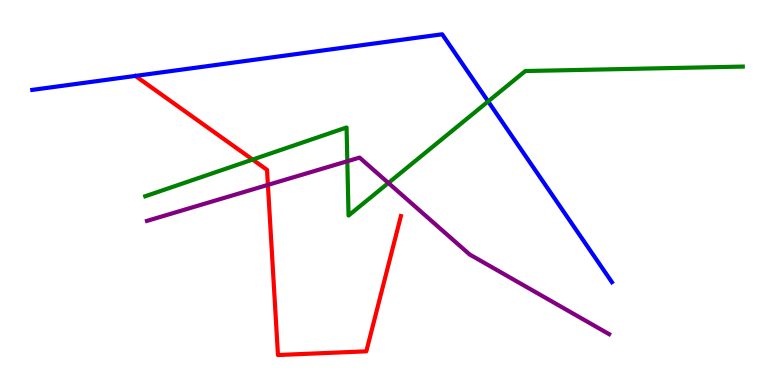[{'lines': ['blue', 'red'], 'intersections': []}, {'lines': ['green', 'red'], 'intersections': [{'x': 3.26, 'y': 5.86}]}, {'lines': ['purple', 'red'], 'intersections': [{'x': 3.46, 'y': 5.2}]}, {'lines': ['blue', 'green'], 'intersections': [{'x': 6.3, 'y': 7.37}]}, {'lines': ['blue', 'purple'], 'intersections': []}, {'lines': ['green', 'purple'], 'intersections': [{'x': 4.48, 'y': 5.81}, {'x': 5.01, 'y': 5.25}]}]